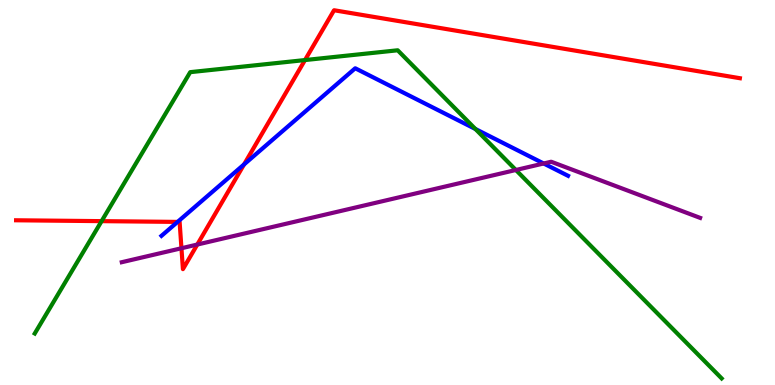[{'lines': ['blue', 'red'], 'intersections': [{'x': 2.29, 'y': 4.24}, {'x': 3.15, 'y': 5.73}]}, {'lines': ['green', 'red'], 'intersections': [{'x': 1.31, 'y': 4.26}, {'x': 3.94, 'y': 8.44}]}, {'lines': ['purple', 'red'], 'intersections': [{'x': 2.34, 'y': 3.55}, {'x': 2.55, 'y': 3.65}]}, {'lines': ['blue', 'green'], 'intersections': [{'x': 6.13, 'y': 6.65}]}, {'lines': ['blue', 'purple'], 'intersections': [{'x': 7.02, 'y': 5.75}]}, {'lines': ['green', 'purple'], 'intersections': [{'x': 6.66, 'y': 5.58}]}]